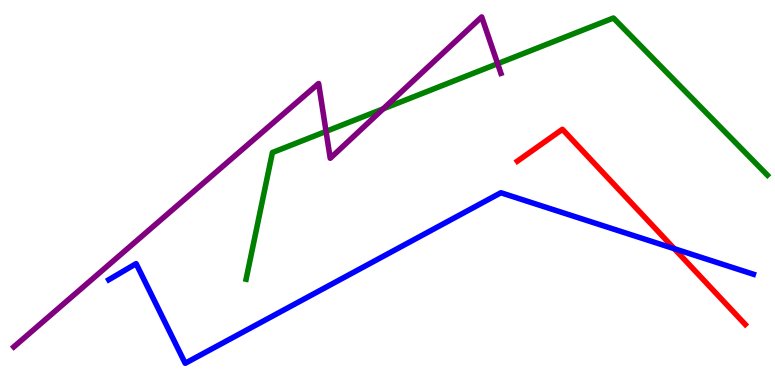[{'lines': ['blue', 'red'], 'intersections': [{'x': 8.7, 'y': 3.54}]}, {'lines': ['green', 'red'], 'intersections': []}, {'lines': ['purple', 'red'], 'intersections': []}, {'lines': ['blue', 'green'], 'intersections': []}, {'lines': ['blue', 'purple'], 'intersections': []}, {'lines': ['green', 'purple'], 'intersections': [{'x': 4.21, 'y': 6.59}, {'x': 4.94, 'y': 7.17}, {'x': 6.42, 'y': 8.35}]}]